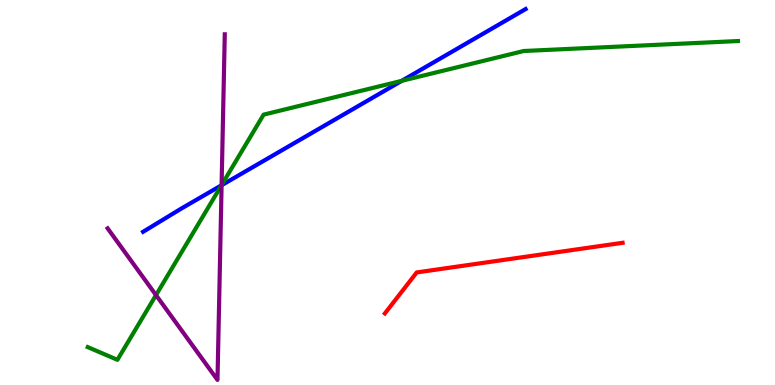[{'lines': ['blue', 'red'], 'intersections': []}, {'lines': ['green', 'red'], 'intersections': []}, {'lines': ['purple', 'red'], 'intersections': []}, {'lines': ['blue', 'green'], 'intersections': [{'x': 2.86, 'y': 5.19}, {'x': 5.18, 'y': 7.9}]}, {'lines': ['blue', 'purple'], 'intersections': [{'x': 2.86, 'y': 5.19}]}, {'lines': ['green', 'purple'], 'intersections': [{'x': 2.01, 'y': 2.34}, {'x': 2.86, 'y': 5.19}]}]